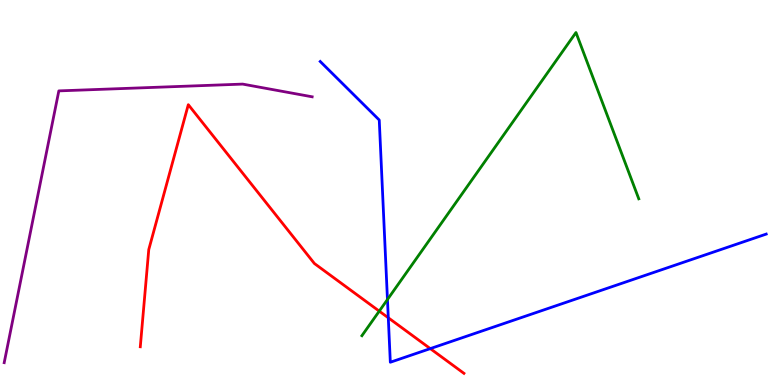[{'lines': ['blue', 'red'], 'intersections': [{'x': 5.01, 'y': 1.75}, {'x': 5.55, 'y': 0.945}]}, {'lines': ['green', 'red'], 'intersections': [{'x': 4.89, 'y': 1.92}]}, {'lines': ['purple', 'red'], 'intersections': []}, {'lines': ['blue', 'green'], 'intersections': [{'x': 5.0, 'y': 2.22}]}, {'lines': ['blue', 'purple'], 'intersections': []}, {'lines': ['green', 'purple'], 'intersections': []}]